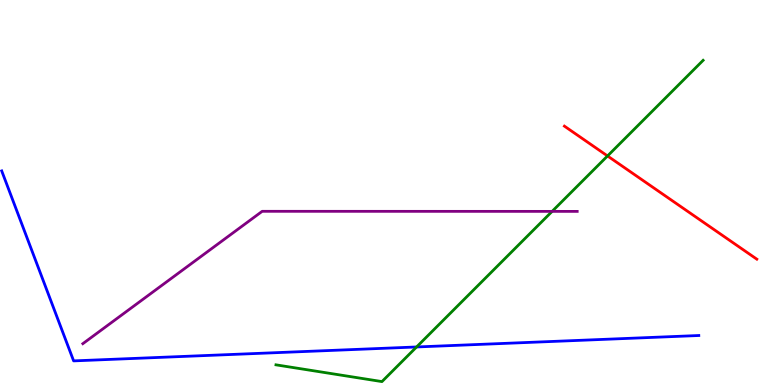[{'lines': ['blue', 'red'], 'intersections': []}, {'lines': ['green', 'red'], 'intersections': [{'x': 7.84, 'y': 5.95}]}, {'lines': ['purple', 'red'], 'intersections': []}, {'lines': ['blue', 'green'], 'intersections': [{'x': 5.38, 'y': 0.988}]}, {'lines': ['blue', 'purple'], 'intersections': []}, {'lines': ['green', 'purple'], 'intersections': [{'x': 7.12, 'y': 4.51}]}]